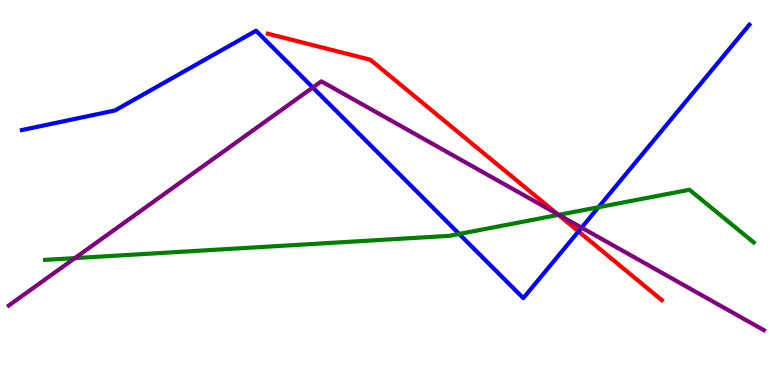[{'lines': ['blue', 'red'], 'intersections': [{'x': 7.46, 'y': 3.99}]}, {'lines': ['green', 'red'], 'intersections': [{'x': 7.21, 'y': 4.42}]}, {'lines': ['purple', 'red'], 'intersections': [{'x': 7.19, 'y': 4.44}]}, {'lines': ['blue', 'green'], 'intersections': [{'x': 5.92, 'y': 3.92}, {'x': 7.72, 'y': 4.62}]}, {'lines': ['blue', 'purple'], 'intersections': [{'x': 4.04, 'y': 7.73}, {'x': 7.5, 'y': 4.09}]}, {'lines': ['green', 'purple'], 'intersections': [{'x': 0.966, 'y': 3.3}, {'x': 7.21, 'y': 4.42}]}]